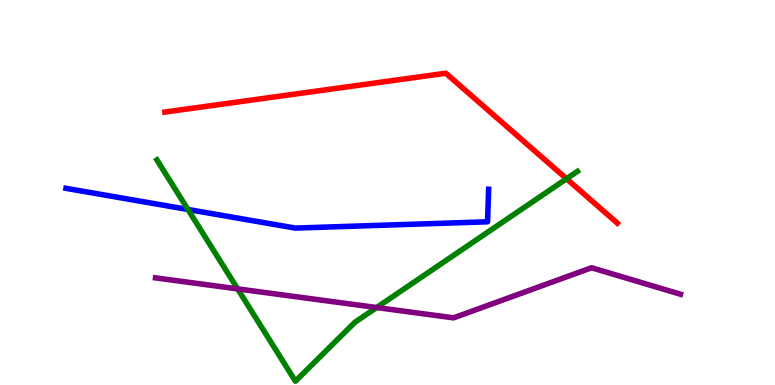[{'lines': ['blue', 'red'], 'intersections': []}, {'lines': ['green', 'red'], 'intersections': [{'x': 7.31, 'y': 5.36}]}, {'lines': ['purple', 'red'], 'intersections': []}, {'lines': ['blue', 'green'], 'intersections': [{'x': 2.42, 'y': 4.56}]}, {'lines': ['blue', 'purple'], 'intersections': []}, {'lines': ['green', 'purple'], 'intersections': [{'x': 3.07, 'y': 2.5}, {'x': 4.86, 'y': 2.01}]}]